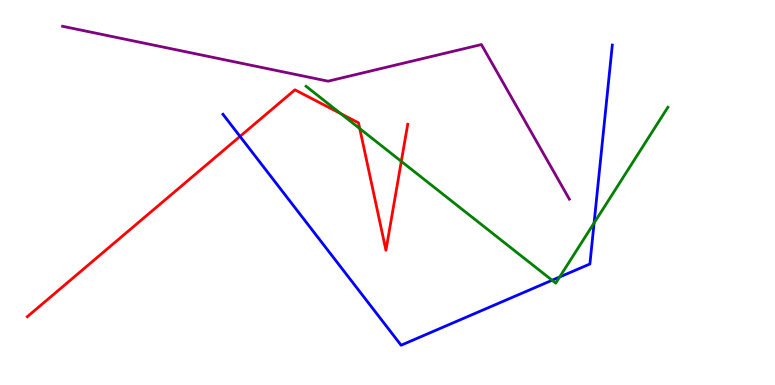[{'lines': ['blue', 'red'], 'intersections': [{'x': 3.1, 'y': 6.46}]}, {'lines': ['green', 'red'], 'intersections': [{'x': 4.4, 'y': 7.05}, {'x': 4.64, 'y': 6.66}, {'x': 5.18, 'y': 5.81}]}, {'lines': ['purple', 'red'], 'intersections': []}, {'lines': ['blue', 'green'], 'intersections': [{'x': 7.12, 'y': 2.72}, {'x': 7.22, 'y': 2.81}, {'x': 7.67, 'y': 4.21}]}, {'lines': ['blue', 'purple'], 'intersections': []}, {'lines': ['green', 'purple'], 'intersections': []}]